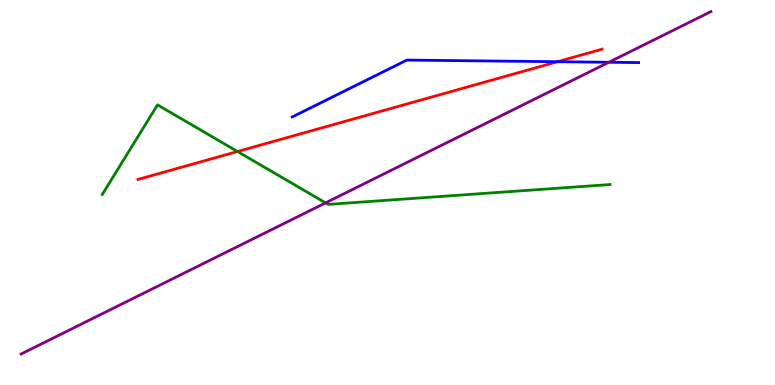[{'lines': ['blue', 'red'], 'intersections': [{'x': 7.19, 'y': 8.4}]}, {'lines': ['green', 'red'], 'intersections': [{'x': 3.06, 'y': 6.06}]}, {'lines': ['purple', 'red'], 'intersections': []}, {'lines': ['blue', 'green'], 'intersections': []}, {'lines': ['blue', 'purple'], 'intersections': [{'x': 7.86, 'y': 8.38}]}, {'lines': ['green', 'purple'], 'intersections': [{'x': 4.2, 'y': 4.73}]}]